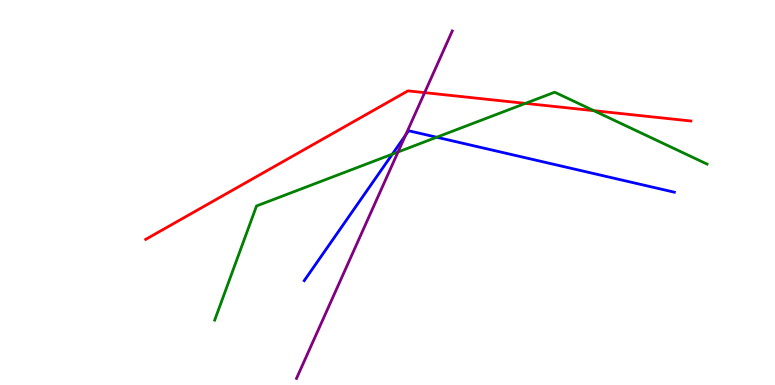[{'lines': ['blue', 'red'], 'intersections': []}, {'lines': ['green', 'red'], 'intersections': [{'x': 6.78, 'y': 7.31}, {'x': 7.66, 'y': 7.13}]}, {'lines': ['purple', 'red'], 'intersections': [{'x': 5.48, 'y': 7.59}]}, {'lines': ['blue', 'green'], 'intersections': [{'x': 5.06, 'y': 6.0}, {'x': 5.63, 'y': 6.44}]}, {'lines': ['blue', 'purple'], 'intersections': [{'x': 5.23, 'y': 6.49}]}, {'lines': ['green', 'purple'], 'intersections': [{'x': 5.14, 'y': 6.05}]}]